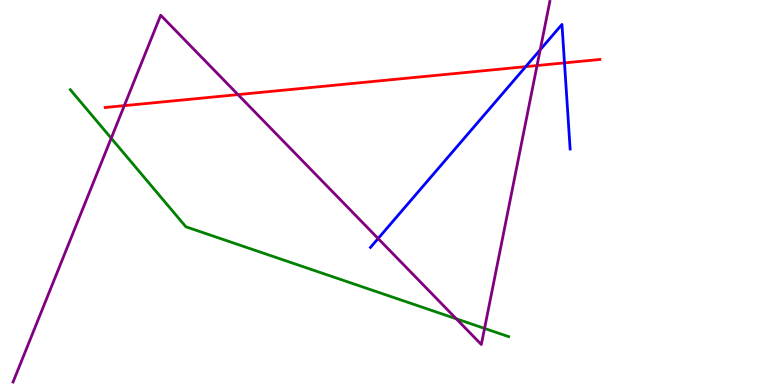[{'lines': ['blue', 'red'], 'intersections': [{'x': 6.78, 'y': 8.27}, {'x': 7.28, 'y': 8.37}]}, {'lines': ['green', 'red'], 'intersections': []}, {'lines': ['purple', 'red'], 'intersections': [{'x': 1.6, 'y': 7.26}, {'x': 3.07, 'y': 7.54}, {'x': 6.93, 'y': 8.3}]}, {'lines': ['blue', 'green'], 'intersections': []}, {'lines': ['blue', 'purple'], 'intersections': [{'x': 4.88, 'y': 3.8}, {'x': 6.97, 'y': 8.71}]}, {'lines': ['green', 'purple'], 'intersections': [{'x': 1.43, 'y': 6.41}, {'x': 5.89, 'y': 1.72}, {'x': 6.25, 'y': 1.47}]}]